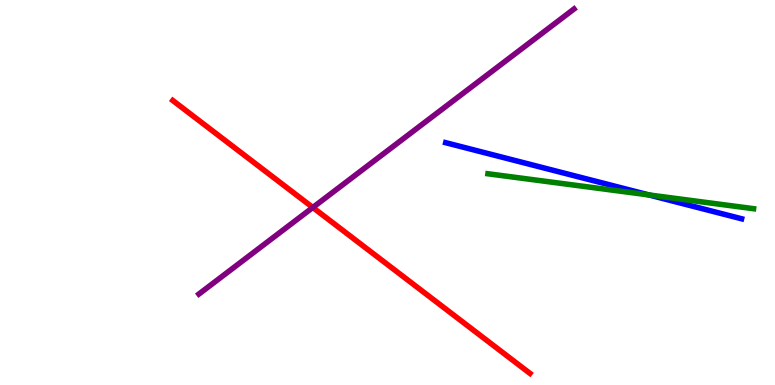[{'lines': ['blue', 'red'], 'intersections': []}, {'lines': ['green', 'red'], 'intersections': []}, {'lines': ['purple', 'red'], 'intersections': [{'x': 4.04, 'y': 4.61}]}, {'lines': ['blue', 'green'], 'intersections': [{'x': 8.37, 'y': 4.94}]}, {'lines': ['blue', 'purple'], 'intersections': []}, {'lines': ['green', 'purple'], 'intersections': []}]